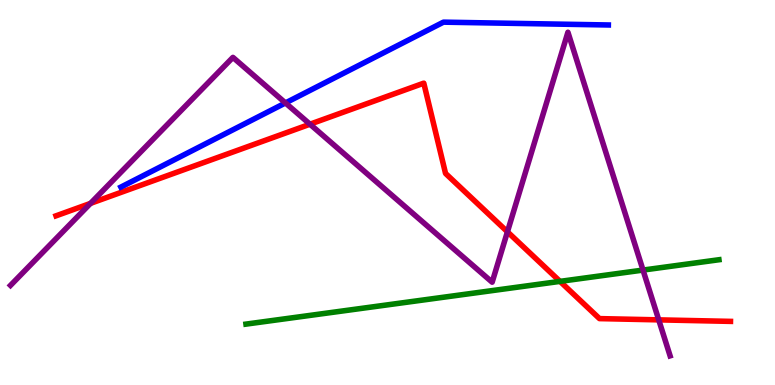[{'lines': ['blue', 'red'], 'intersections': []}, {'lines': ['green', 'red'], 'intersections': [{'x': 7.23, 'y': 2.69}]}, {'lines': ['purple', 'red'], 'intersections': [{'x': 1.17, 'y': 4.72}, {'x': 4.0, 'y': 6.77}, {'x': 6.55, 'y': 3.98}, {'x': 8.5, 'y': 1.69}]}, {'lines': ['blue', 'green'], 'intersections': []}, {'lines': ['blue', 'purple'], 'intersections': [{'x': 3.68, 'y': 7.33}]}, {'lines': ['green', 'purple'], 'intersections': [{'x': 8.3, 'y': 2.99}]}]